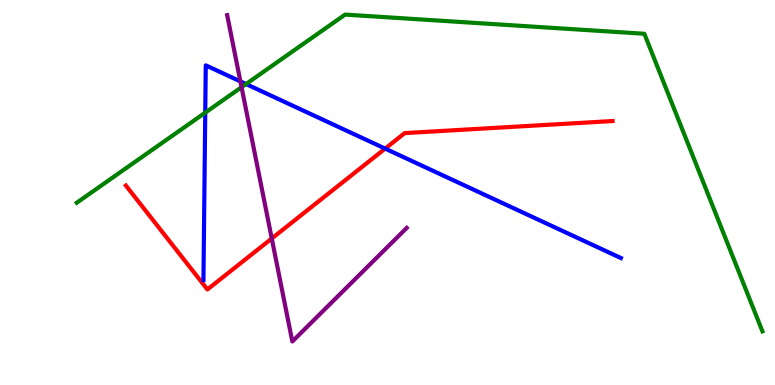[{'lines': ['blue', 'red'], 'intersections': [{'x': 4.97, 'y': 6.14}]}, {'lines': ['green', 'red'], 'intersections': []}, {'lines': ['purple', 'red'], 'intersections': [{'x': 3.51, 'y': 3.81}]}, {'lines': ['blue', 'green'], 'intersections': [{'x': 2.65, 'y': 7.07}, {'x': 3.17, 'y': 7.82}]}, {'lines': ['blue', 'purple'], 'intersections': [{'x': 3.1, 'y': 7.89}]}, {'lines': ['green', 'purple'], 'intersections': [{'x': 3.12, 'y': 7.74}]}]